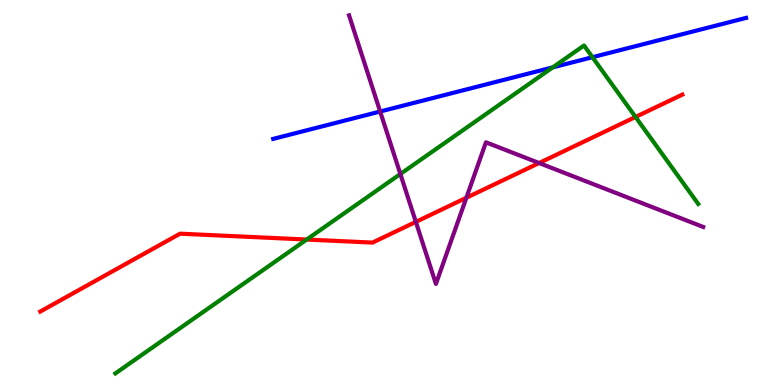[{'lines': ['blue', 'red'], 'intersections': []}, {'lines': ['green', 'red'], 'intersections': [{'x': 3.96, 'y': 3.78}, {'x': 8.2, 'y': 6.96}]}, {'lines': ['purple', 'red'], 'intersections': [{'x': 5.37, 'y': 4.24}, {'x': 6.02, 'y': 4.86}, {'x': 6.96, 'y': 5.77}]}, {'lines': ['blue', 'green'], 'intersections': [{'x': 7.13, 'y': 8.25}, {'x': 7.64, 'y': 8.51}]}, {'lines': ['blue', 'purple'], 'intersections': [{'x': 4.91, 'y': 7.1}]}, {'lines': ['green', 'purple'], 'intersections': [{'x': 5.17, 'y': 5.48}]}]